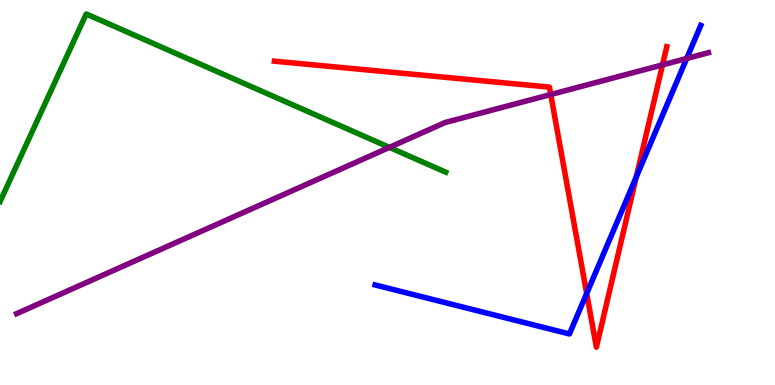[{'lines': ['blue', 'red'], 'intersections': [{'x': 7.57, 'y': 2.38}, {'x': 8.21, 'y': 5.4}]}, {'lines': ['green', 'red'], 'intersections': []}, {'lines': ['purple', 'red'], 'intersections': [{'x': 7.11, 'y': 7.54}, {'x': 8.55, 'y': 8.31}]}, {'lines': ['blue', 'green'], 'intersections': []}, {'lines': ['blue', 'purple'], 'intersections': [{'x': 8.86, 'y': 8.48}]}, {'lines': ['green', 'purple'], 'intersections': [{'x': 5.02, 'y': 6.17}]}]